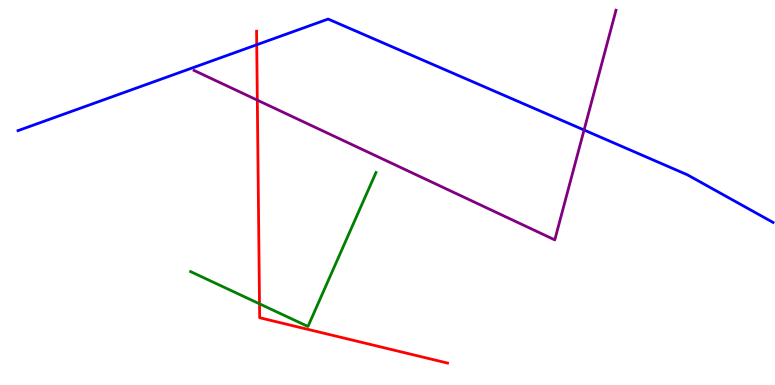[{'lines': ['blue', 'red'], 'intersections': [{'x': 3.31, 'y': 8.84}]}, {'lines': ['green', 'red'], 'intersections': [{'x': 3.35, 'y': 2.11}]}, {'lines': ['purple', 'red'], 'intersections': [{'x': 3.32, 'y': 7.4}]}, {'lines': ['blue', 'green'], 'intersections': []}, {'lines': ['blue', 'purple'], 'intersections': [{'x': 7.54, 'y': 6.62}]}, {'lines': ['green', 'purple'], 'intersections': []}]